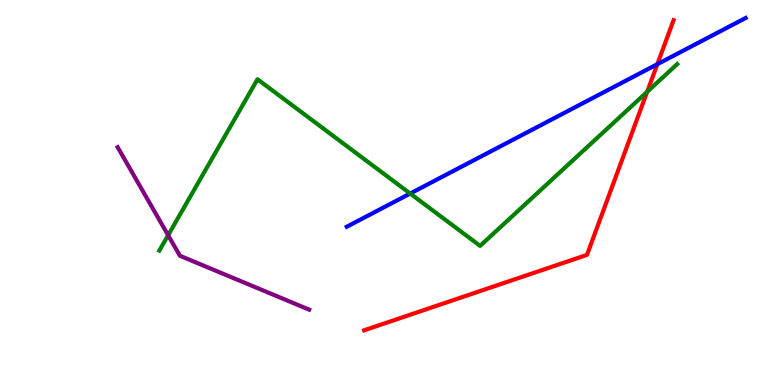[{'lines': ['blue', 'red'], 'intersections': [{'x': 8.48, 'y': 8.33}]}, {'lines': ['green', 'red'], 'intersections': [{'x': 8.35, 'y': 7.61}]}, {'lines': ['purple', 'red'], 'intersections': []}, {'lines': ['blue', 'green'], 'intersections': [{'x': 5.29, 'y': 4.97}]}, {'lines': ['blue', 'purple'], 'intersections': []}, {'lines': ['green', 'purple'], 'intersections': [{'x': 2.17, 'y': 3.89}]}]